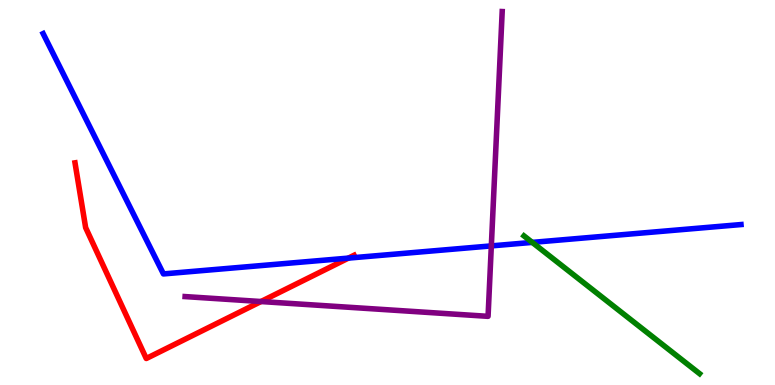[{'lines': ['blue', 'red'], 'intersections': [{'x': 4.5, 'y': 3.3}]}, {'lines': ['green', 'red'], 'intersections': []}, {'lines': ['purple', 'red'], 'intersections': [{'x': 3.37, 'y': 2.17}]}, {'lines': ['blue', 'green'], 'intersections': [{'x': 6.87, 'y': 3.7}]}, {'lines': ['blue', 'purple'], 'intersections': [{'x': 6.34, 'y': 3.61}]}, {'lines': ['green', 'purple'], 'intersections': []}]